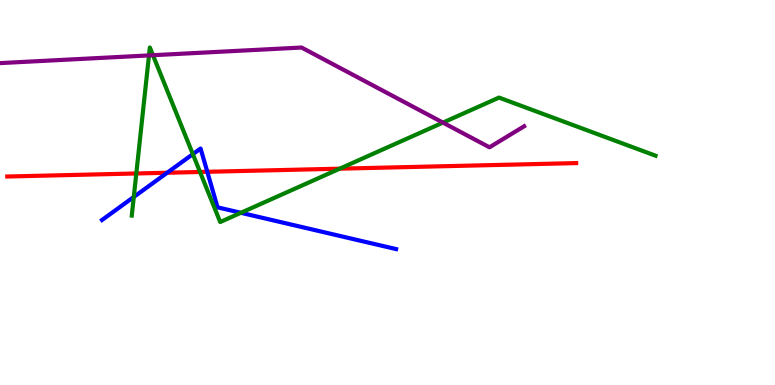[{'lines': ['blue', 'red'], 'intersections': [{'x': 2.16, 'y': 5.51}, {'x': 2.67, 'y': 5.54}]}, {'lines': ['green', 'red'], 'intersections': [{'x': 1.76, 'y': 5.49}, {'x': 2.58, 'y': 5.53}, {'x': 4.38, 'y': 5.62}]}, {'lines': ['purple', 'red'], 'intersections': []}, {'lines': ['blue', 'green'], 'intersections': [{'x': 1.73, 'y': 4.88}, {'x': 2.49, 'y': 6.0}, {'x': 3.11, 'y': 4.47}]}, {'lines': ['blue', 'purple'], 'intersections': []}, {'lines': ['green', 'purple'], 'intersections': [{'x': 1.92, 'y': 8.56}, {'x': 1.97, 'y': 8.57}, {'x': 5.72, 'y': 6.82}]}]